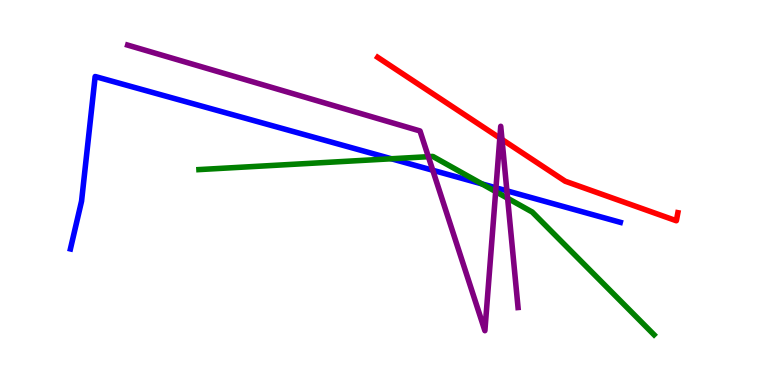[{'lines': ['blue', 'red'], 'intersections': []}, {'lines': ['green', 'red'], 'intersections': []}, {'lines': ['purple', 'red'], 'intersections': [{'x': 6.45, 'y': 6.42}, {'x': 6.48, 'y': 6.38}]}, {'lines': ['blue', 'green'], 'intersections': [{'x': 5.05, 'y': 5.88}, {'x': 6.22, 'y': 5.22}]}, {'lines': ['blue', 'purple'], 'intersections': [{'x': 5.58, 'y': 5.58}, {'x': 6.4, 'y': 5.12}, {'x': 6.54, 'y': 5.04}]}, {'lines': ['green', 'purple'], 'intersections': [{'x': 5.53, 'y': 5.93}, {'x': 6.4, 'y': 5.02}, {'x': 6.55, 'y': 4.85}]}]